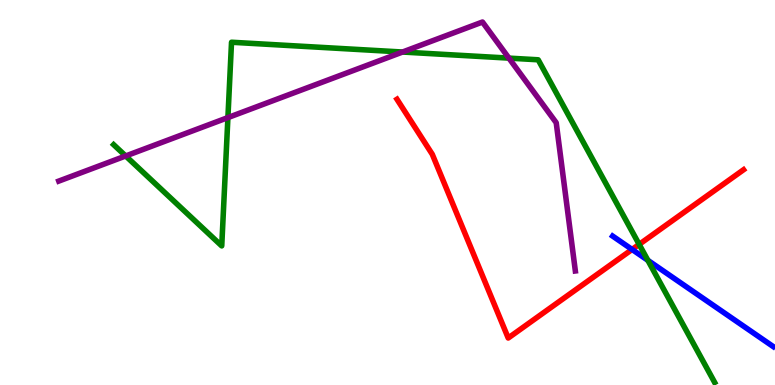[{'lines': ['blue', 'red'], 'intersections': [{'x': 8.16, 'y': 3.52}]}, {'lines': ['green', 'red'], 'intersections': [{'x': 8.25, 'y': 3.65}]}, {'lines': ['purple', 'red'], 'intersections': []}, {'lines': ['blue', 'green'], 'intersections': [{'x': 8.36, 'y': 3.24}]}, {'lines': ['blue', 'purple'], 'intersections': []}, {'lines': ['green', 'purple'], 'intersections': [{'x': 1.62, 'y': 5.95}, {'x': 2.94, 'y': 6.95}, {'x': 5.19, 'y': 8.65}, {'x': 6.57, 'y': 8.49}]}]